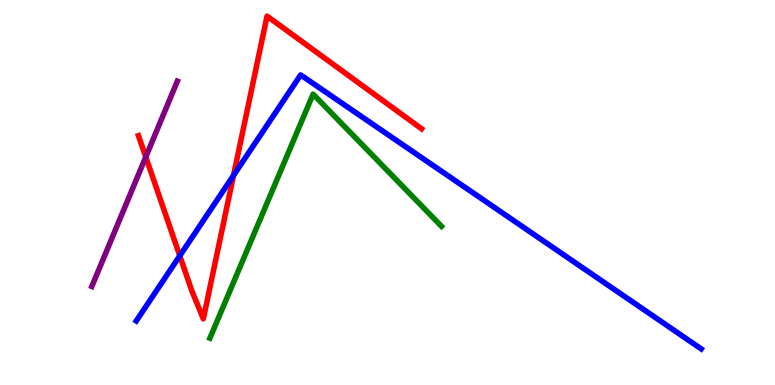[{'lines': ['blue', 'red'], 'intersections': [{'x': 2.32, 'y': 3.36}, {'x': 3.01, 'y': 5.44}]}, {'lines': ['green', 'red'], 'intersections': []}, {'lines': ['purple', 'red'], 'intersections': [{'x': 1.88, 'y': 5.92}]}, {'lines': ['blue', 'green'], 'intersections': []}, {'lines': ['blue', 'purple'], 'intersections': []}, {'lines': ['green', 'purple'], 'intersections': []}]